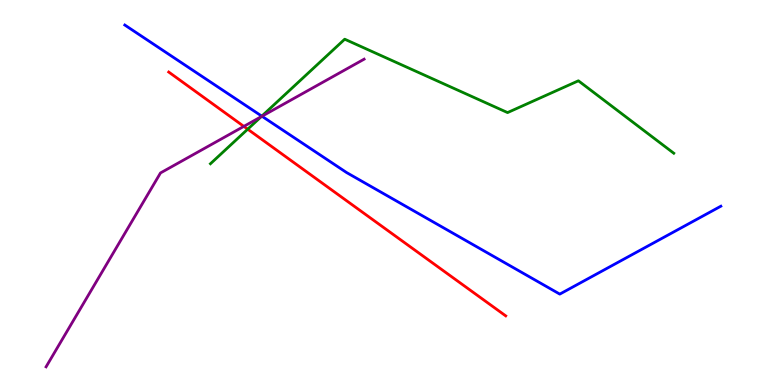[{'lines': ['blue', 'red'], 'intersections': []}, {'lines': ['green', 'red'], 'intersections': [{'x': 3.2, 'y': 6.64}]}, {'lines': ['purple', 'red'], 'intersections': [{'x': 3.15, 'y': 6.72}]}, {'lines': ['blue', 'green'], 'intersections': [{'x': 3.38, 'y': 6.98}]}, {'lines': ['blue', 'purple'], 'intersections': [{'x': 3.38, 'y': 6.98}]}, {'lines': ['green', 'purple'], 'intersections': [{'x': 3.37, 'y': 6.97}]}]